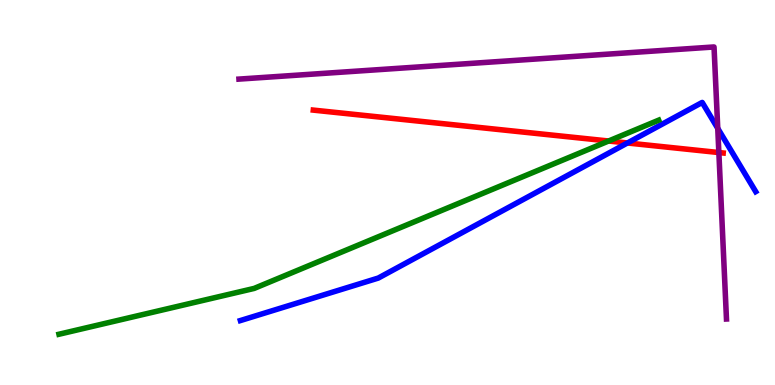[{'lines': ['blue', 'red'], 'intersections': [{'x': 8.1, 'y': 6.29}]}, {'lines': ['green', 'red'], 'intersections': [{'x': 7.85, 'y': 6.34}]}, {'lines': ['purple', 'red'], 'intersections': [{'x': 9.28, 'y': 6.04}]}, {'lines': ['blue', 'green'], 'intersections': []}, {'lines': ['blue', 'purple'], 'intersections': [{'x': 9.26, 'y': 6.67}]}, {'lines': ['green', 'purple'], 'intersections': []}]